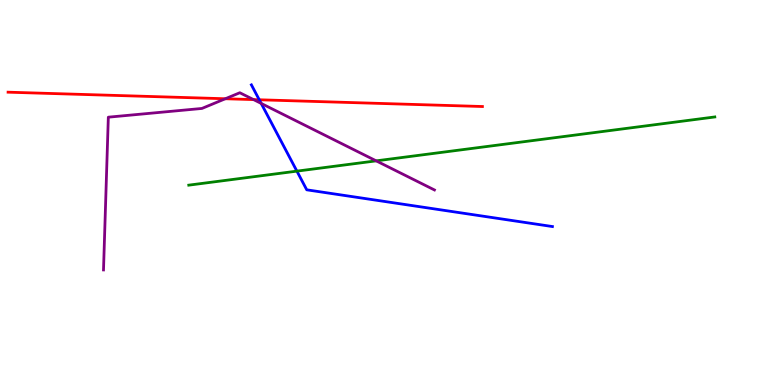[{'lines': ['blue', 'red'], 'intersections': [{'x': 3.35, 'y': 7.41}]}, {'lines': ['green', 'red'], 'intersections': []}, {'lines': ['purple', 'red'], 'intersections': [{'x': 2.91, 'y': 7.44}, {'x': 3.27, 'y': 7.41}]}, {'lines': ['blue', 'green'], 'intersections': [{'x': 3.83, 'y': 5.55}]}, {'lines': ['blue', 'purple'], 'intersections': [{'x': 3.37, 'y': 7.31}]}, {'lines': ['green', 'purple'], 'intersections': [{'x': 4.85, 'y': 5.82}]}]